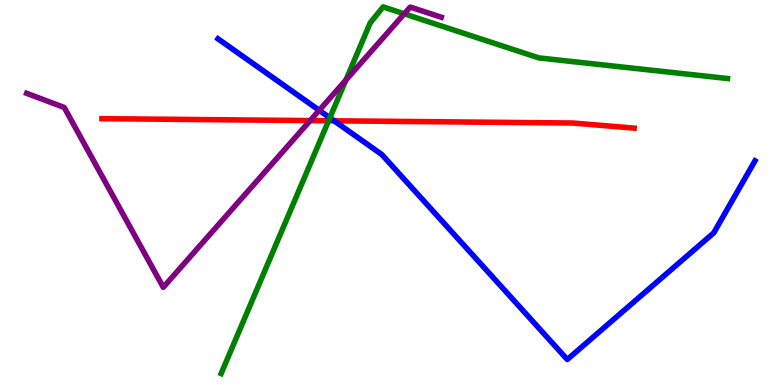[{'lines': ['blue', 'red'], 'intersections': [{'x': 4.31, 'y': 6.86}]}, {'lines': ['green', 'red'], 'intersections': [{'x': 4.24, 'y': 6.86}]}, {'lines': ['purple', 'red'], 'intersections': [{'x': 4.0, 'y': 6.87}]}, {'lines': ['blue', 'green'], 'intersections': [{'x': 4.26, 'y': 6.94}]}, {'lines': ['blue', 'purple'], 'intersections': [{'x': 4.12, 'y': 7.13}]}, {'lines': ['green', 'purple'], 'intersections': [{'x': 4.46, 'y': 7.92}, {'x': 5.22, 'y': 9.64}]}]